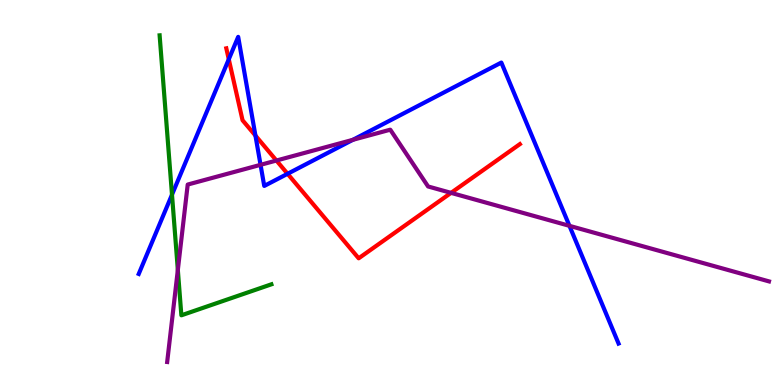[{'lines': ['blue', 'red'], 'intersections': [{'x': 2.95, 'y': 8.46}, {'x': 3.3, 'y': 6.48}, {'x': 3.71, 'y': 5.49}]}, {'lines': ['green', 'red'], 'intersections': []}, {'lines': ['purple', 'red'], 'intersections': [{'x': 3.57, 'y': 5.83}, {'x': 5.82, 'y': 4.99}]}, {'lines': ['blue', 'green'], 'intersections': [{'x': 2.22, 'y': 4.94}]}, {'lines': ['blue', 'purple'], 'intersections': [{'x': 3.36, 'y': 5.72}, {'x': 4.55, 'y': 6.37}, {'x': 7.35, 'y': 4.13}]}, {'lines': ['green', 'purple'], 'intersections': [{'x': 2.29, 'y': 2.99}]}]